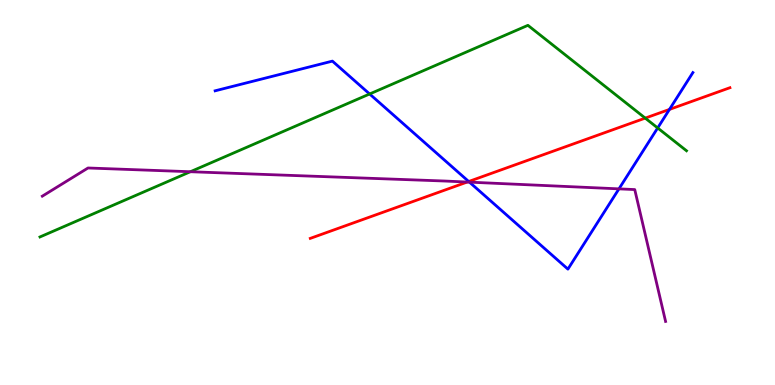[{'lines': ['blue', 'red'], 'intersections': [{'x': 6.05, 'y': 5.29}, {'x': 8.64, 'y': 7.16}]}, {'lines': ['green', 'red'], 'intersections': [{'x': 8.33, 'y': 6.93}]}, {'lines': ['purple', 'red'], 'intersections': [{'x': 6.03, 'y': 5.27}]}, {'lines': ['blue', 'green'], 'intersections': [{'x': 4.77, 'y': 7.56}, {'x': 8.49, 'y': 6.68}]}, {'lines': ['blue', 'purple'], 'intersections': [{'x': 6.06, 'y': 5.27}, {'x': 7.99, 'y': 5.09}]}, {'lines': ['green', 'purple'], 'intersections': [{'x': 2.46, 'y': 5.54}]}]